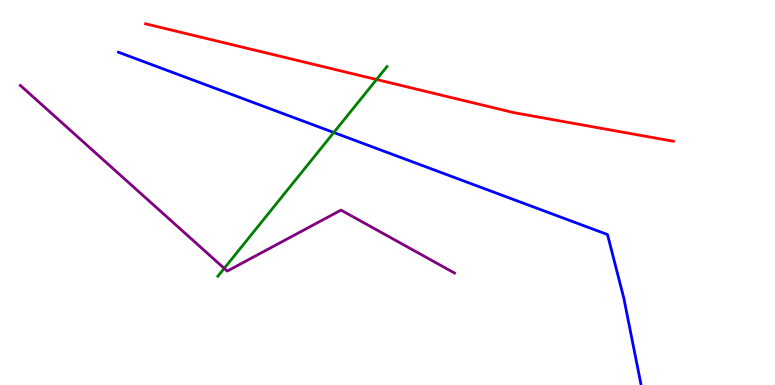[{'lines': ['blue', 'red'], 'intersections': []}, {'lines': ['green', 'red'], 'intersections': [{'x': 4.86, 'y': 7.93}]}, {'lines': ['purple', 'red'], 'intersections': []}, {'lines': ['blue', 'green'], 'intersections': [{'x': 4.31, 'y': 6.56}]}, {'lines': ['blue', 'purple'], 'intersections': []}, {'lines': ['green', 'purple'], 'intersections': [{'x': 2.89, 'y': 3.03}]}]